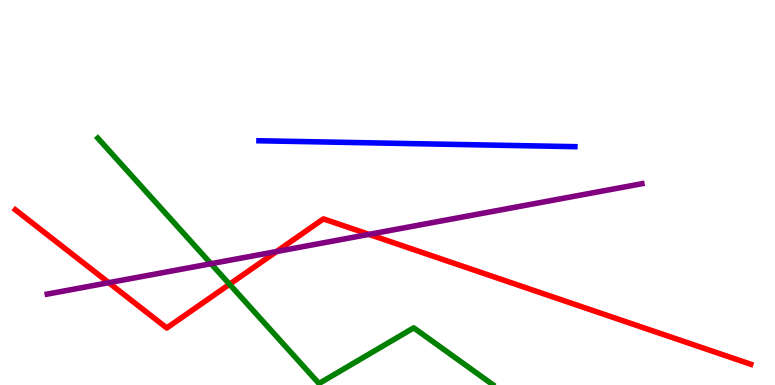[{'lines': ['blue', 'red'], 'intersections': []}, {'lines': ['green', 'red'], 'intersections': [{'x': 2.96, 'y': 2.62}]}, {'lines': ['purple', 'red'], 'intersections': [{'x': 1.4, 'y': 2.66}, {'x': 3.57, 'y': 3.47}, {'x': 4.76, 'y': 3.91}]}, {'lines': ['blue', 'green'], 'intersections': []}, {'lines': ['blue', 'purple'], 'intersections': []}, {'lines': ['green', 'purple'], 'intersections': [{'x': 2.72, 'y': 3.15}]}]